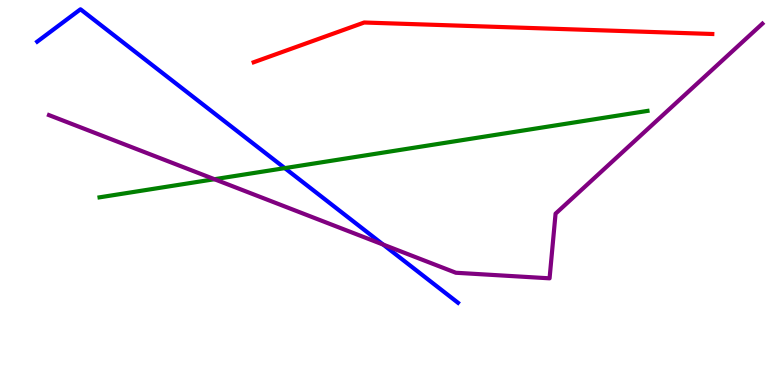[{'lines': ['blue', 'red'], 'intersections': []}, {'lines': ['green', 'red'], 'intersections': []}, {'lines': ['purple', 'red'], 'intersections': []}, {'lines': ['blue', 'green'], 'intersections': [{'x': 3.67, 'y': 5.63}]}, {'lines': ['blue', 'purple'], 'intersections': [{'x': 4.94, 'y': 3.65}]}, {'lines': ['green', 'purple'], 'intersections': [{'x': 2.77, 'y': 5.35}]}]